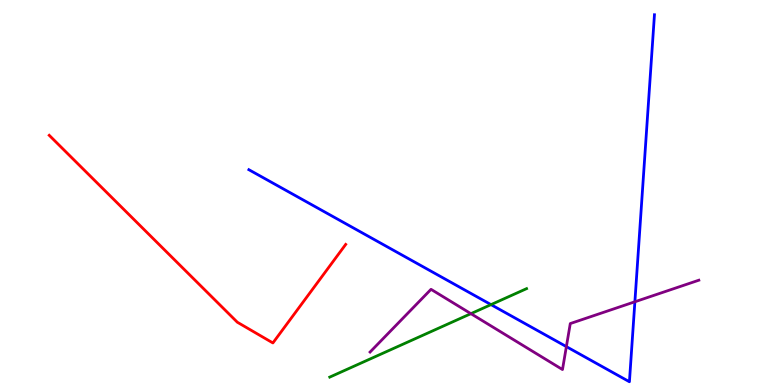[{'lines': ['blue', 'red'], 'intersections': []}, {'lines': ['green', 'red'], 'intersections': []}, {'lines': ['purple', 'red'], 'intersections': []}, {'lines': ['blue', 'green'], 'intersections': [{'x': 6.34, 'y': 2.09}]}, {'lines': ['blue', 'purple'], 'intersections': [{'x': 7.31, 'y': 0.997}, {'x': 8.19, 'y': 2.16}]}, {'lines': ['green', 'purple'], 'intersections': [{'x': 6.08, 'y': 1.85}]}]